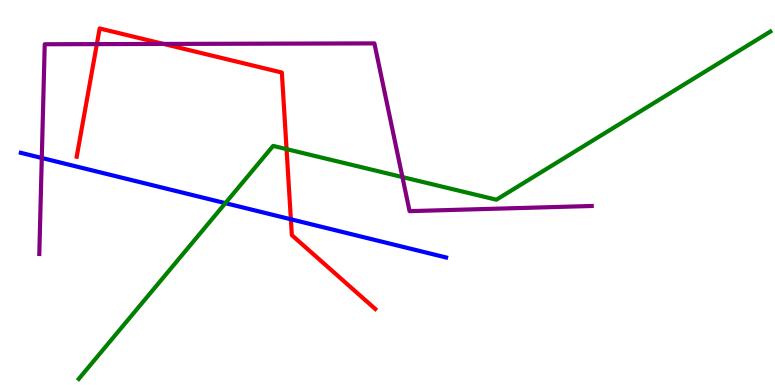[{'lines': ['blue', 'red'], 'intersections': [{'x': 3.75, 'y': 4.3}]}, {'lines': ['green', 'red'], 'intersections': [{'x': 3.7, 'y': 6.13}]}, {'lines': ['purple', 'red'], 'intersections': [{'x': 1.25, 'y': 8.85}, {'x': 2.11, 'y': 8.86}]}, {'lines': ['blue', 'green'], 'intersections': [{'x': 2.91, 'y': 4.72}]}, {'lines': ['blue', 'purple'], 'intersections': [{'x': 0.539, 'y': 5.9}]}, {'lines': ['green', 'purple'], 'intersections': [{'x': 5.19, 'y': 5.4}]}]